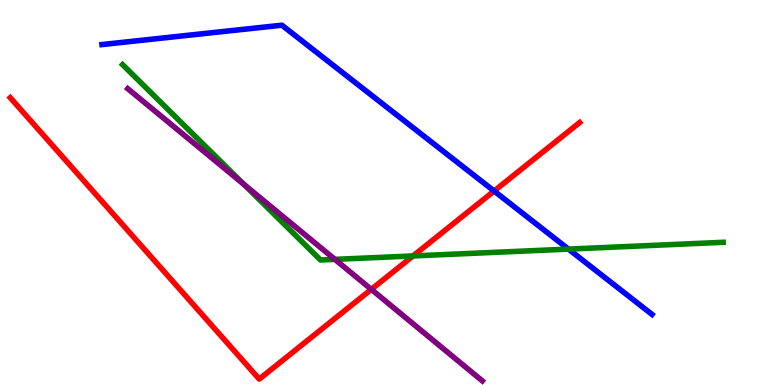[{'lines': ['blue', 'red'], 'intersections': [{'x': 6.38, 'y': 5.04}]}, {'lines': ['green', 'red'], 'intersections': [{'x': 5.33, 'y': 3.35}]}, {'lines': ['purple', 'red'], 'intersections': [{'x': 4.79, 'y': 2.48}]}, {'lines': ['blue', 'green'], 'intersections': [{'x': 7.33, 'y': 3.53}]}, {'lines': ['blue', 'purple'], 'intersections': []}, {'lines': ['green', 'purple'], 'intersections': [{'x': 3.15, 'y': 5.21}, {'x': 4.32, 'y': 3.26}]}]